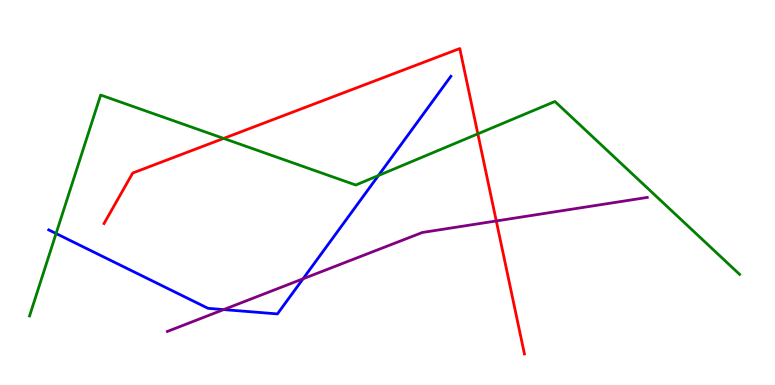[{'lines': ['blue', 'red'], 'intersections': []}, {'lines': ['green', 'red'], 'intersections': [{'x': 2.89, 'y': 6.4}, {'x': 6.17, 'y': 6.52}]}, {'lines': ['purple', 'red'], 'intersections': [{'x': 6.4, 'y': 4.26}]}, {'lines': ['blue', 'green'], 'intersections': [{'x': 0.724, 'y': 3.93}, {'x': 4.88, 'y': 5.44}]}, {'lines': ['blue', 'purple'], 'intersections': [{'x': 2.89, 'y': 1.96}, {'x': 3.91, 'y': 2.76}]}, {'lines': ['green', 'purple'], 'intersections': []}]